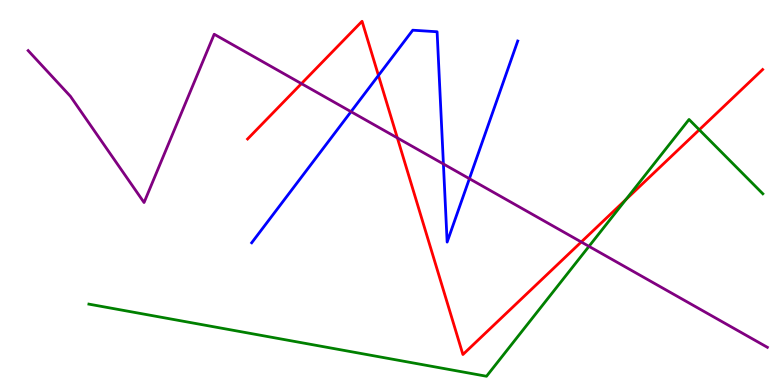[{'lines': ['blue', 'red'], 'intersections': [{'x': 4.88, 'y': 8.04}]}, {'lines': ['green', 'red'], 'intersections': [{'x': 8.08, 'y': 4.82}, {'x': 9.02, 'y': 6.63}]}, {'lines': ['purple', 'red'], 'intersections': [{'x': 3.89, 'y': 7.83}, {'x': 5.13, 'y': 6.42}, {'x': 7.5, 'y': 3.71}]}, {'lines': ['blue', 'green'], 'intersections': []}, {'lines': ['blue', 'purple'], 'intersections': [{'x': 4.53, 'y': 7.1}, {'x': 5.72, 'y': 5.74}, {'x': 6.06, 'y': 5.36}]}, {'lines': ['green', 'purple'], 'intersections': [{'x': 7.6, 'y': 3.6}]}]